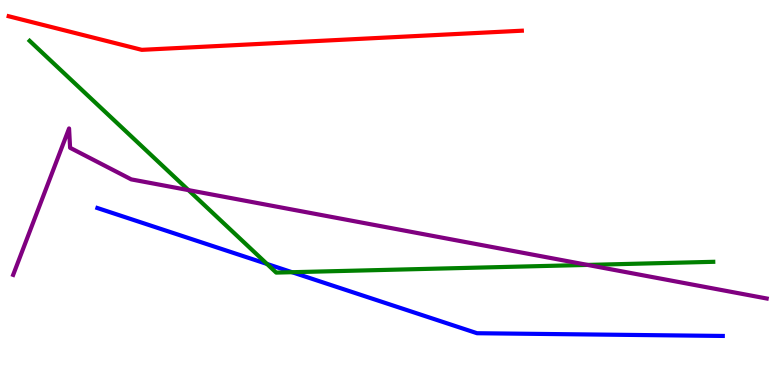[{'lines': ['blue', 'red'], 'intersections': []}, {'lines': ['green', 'red'], 'intersections': []}, {'lines': ['purple', 'red'], 'intersections': []}, {'lines': ['blue', 'green'], 'intersections': [{'x': 3.45, 'y': 3.14}, {'x': 3.77, 'y': 2.93}]}, {'lines': ['blue', 'purple'], 'intersections': []}, {'lines': ['green', 'purple'], 'intersections': [{'x': 2.43, 'y': 5.06}, {'x': 7.58, 'y': 3.12}]}]